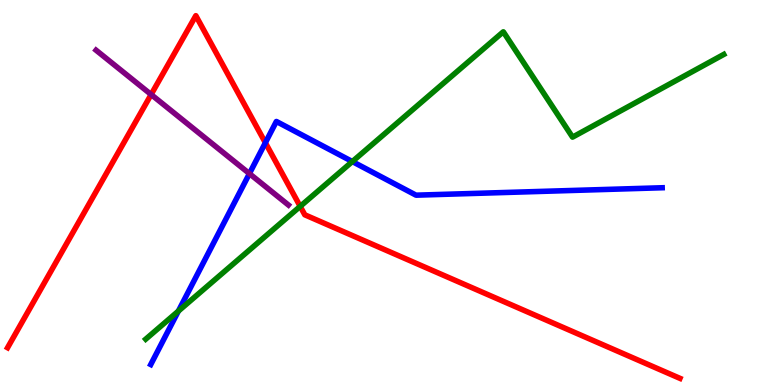[{'lines': ['blue', 'red'], 'intersections': [{'x': 3.42, 'y': 6.29}]}, {'lines': ['green', 'red'], 'intersections': [{'x': 3.87, 'y': 4.64}]}, {'lines': ['purple', 'red'], 'intersections': [{'x': 1.95, 'y': 7.54}]}, {'lines': ['blue', 'green'], 'intersections': [{'x': 2.3, 'y': 1.92}, {'x': 4.55, 'y': 5.8}]}, {'lines': ['blue', 'purple'], 'intersections': [{'x': 3.22, 'y': 5.49}]}, {'lines': ['green', 'purple'], 'intersections': []}]